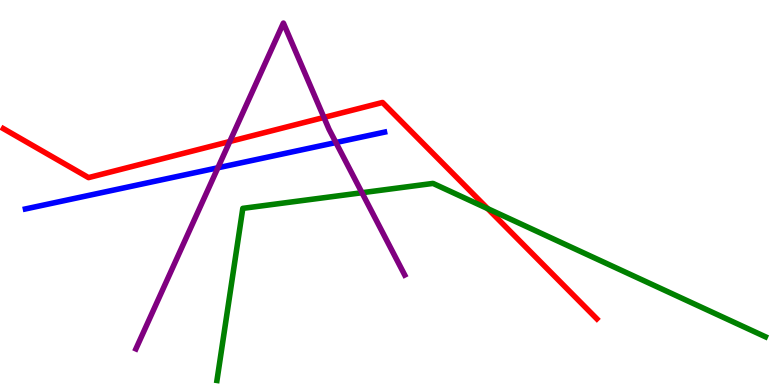[{'lines': ['blue', 'red'], 'intersections': []}, {'lines': ['green', 'red'], 'intersections': [{'x': 6.29, 'y': 4.58}]}, {'lines': ['purple', 'red'], 'intersections': [{'x': 2.96, 'y': 6.32}, {'x': 4.18, 'y': 6.95}]}, {'lines': ['blue', 'green'], 'intersections': []}, {'lines': ['blue', 'purple'], 'intersections': [{'x': 2.81, 'y': 5.64}, {'x': 4.33, 'y': 6.3}]}, {'lines': ['green', 'purple'], 'intersections': [{'x': 4.67, 'y': 4.99}]}]